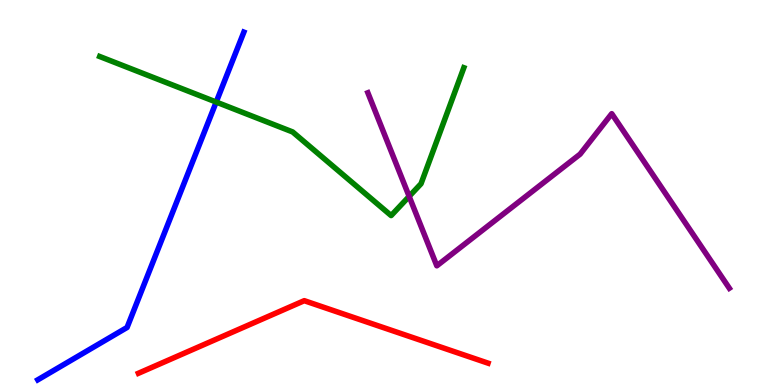[{'lines': ['blue', 'red'], 'intersections': []}, {'lines': ['green', 'red'], 'intersections': []}, {'lines': ['purple', 'red'], 'intersections': []}, {'lines': ['blue', 'green'], 'intersections': [{'x': 2.79, 'y': 7.35}]}, {'lines': ['blue', 'purple'], 'intersections': []}, {'lines': ['green', 'purple'], 'intersections': [{'x': 5.28, 'y': 4.9}]}]